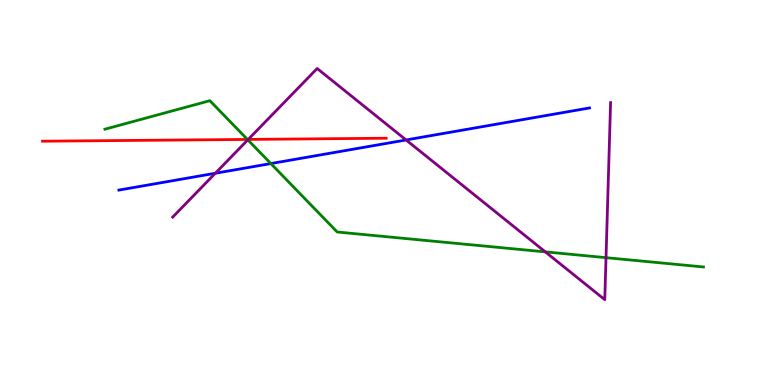[{'lines': ['blue', 'red'], 'intersections': []}, {'lines': ['green', 'red'], 'intersections': [{'x': 3.19, 'y': 6.38}]}, {'lines': ['purple', 'red'], 'intersections': [{'x': 3.2, 'y': 6.38}]}, {'lines': ['blue', 'green'], 'intersections': [{'x': 3.49, 'y': 5.75}]}, {'lines': ['blue', 'purple'], 'intersections': [{'x': 2.78, 'y': 5.5}, {'x': 5.24, 'y': 6.36}]}, {'lines': ['green', 'purple'], 'intersections': [{'x': 3.2, 'y': 6.37}, {'x': 7.04, 'y': 3.46}, {'x': 7.82, 'y': 3.31}]}]